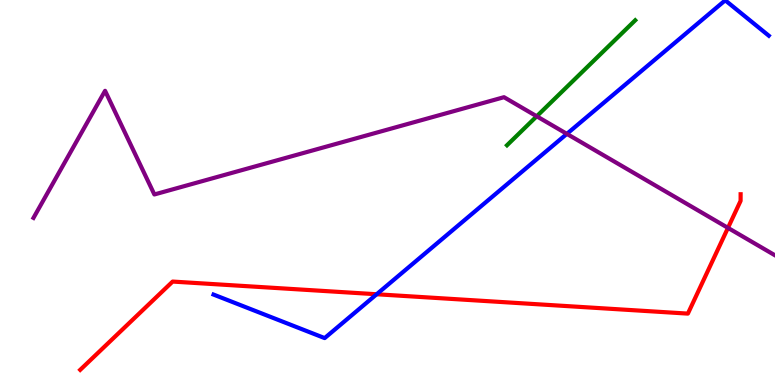[{'lines': ['blue', 'red'], 'intersections': [{'x': 4.86, 'y': 2.36}]}, {'lines': ['green', 'red'], 'intersections': []}, {'lines': ['purple', 'red'], 'intersections': [{'x': 9.39, 'y': 4.08}]}, {'lines': ['blue', 'green'], 'intersections': []}, {'lines': ['blue', 'purple'], 'intersections': [{'x': 7.31, 'y': 6.52}]}, {'lines': ['green', 'purple'], 'intersections': [{'x': 6.93, 'y': 6.98}]}]